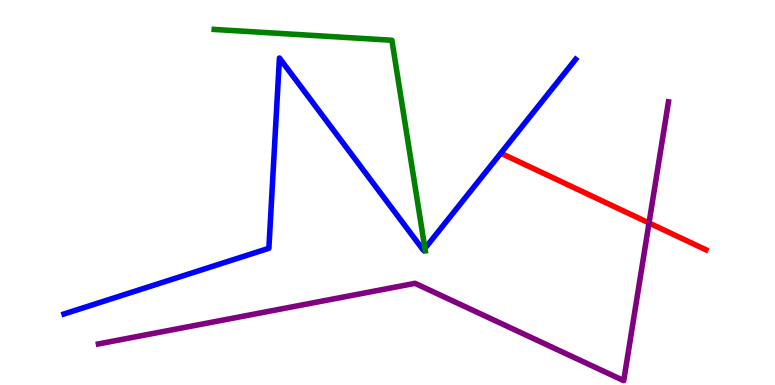[{'lines': ['blue', 'red'], 'intersections': []}, {'lines': ['green', 'red'], 'intersections': []}, {'lines': ['purple', 'red'], 'intersections': [{'x': 8.37, 'y': 4.21}]}, {'lines': ['blue', 'green'], 'intersections': [{'x': 5.48, 'y': 3.55}]}, {'lines': ['blue', 'purple'], 'intersections': []}, {'lines': ['green', 'purple'], 'intersections': []}]